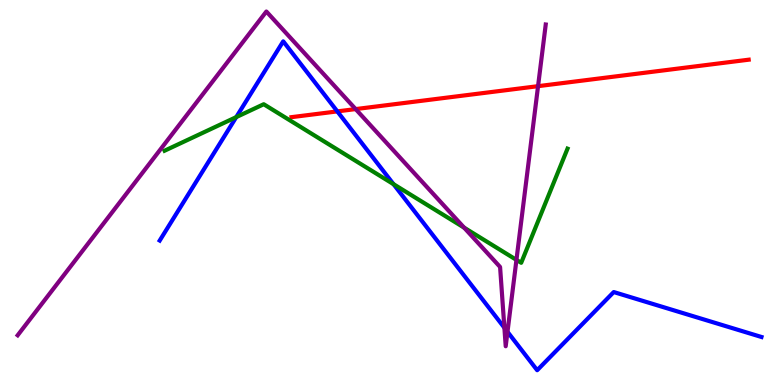[{'lines': ['blue', 'red'], 'intersections': [{'x': 4.35, 'y': 7.11}]}, {'lines': ['green', 'red'], 'intersections': []}, {'lines': ['purple', 'red'], 'intersections': [{'x': 4.59, 'y': 7.17}, {'x': 6.94, 'y': 7.76}]}, {'lines': ['blue', 'green'], 'intersections': [{'x': 3.05, 'y': 6.96}, {'x': 5.08, 'y': 5.22}]}, {'lines': ['blue', 'purple'], 'intersections': [{'x': 6.51, 'y': 1.49}, {'x': 6.55, 'y': 1.38}]}, {'lines': ['green', 'purple'], 'intersections': [{'x': 5.99, 'y': 4.09}, {'x': 6.66, 'y': 3.25}]}]